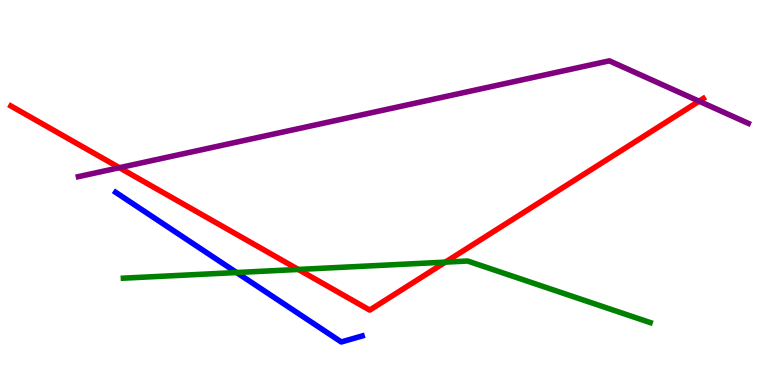[{'lines': ['blue', 'red'], 'intersections': []}, {'lines': ['green', 'red'], 'intersections': [{'x': 3.85, 'y': 3.0}, {'x': 5.75, 'y': 3.19}]}, {'lines': ['purple', 'red'], 'intersections': [{'x': 1.54, 'y': 5.64}, {'x': 9.02, 'y': 7.37}]}, {'lines': ['blue', 'green'], 'intersections': [{'x': 3.05, 'y': 2.92}]}, {'lines': ['blue', 'purple'], 'intersections': []}, {'lines': ['green', 'purple'], 'intersections': []}]